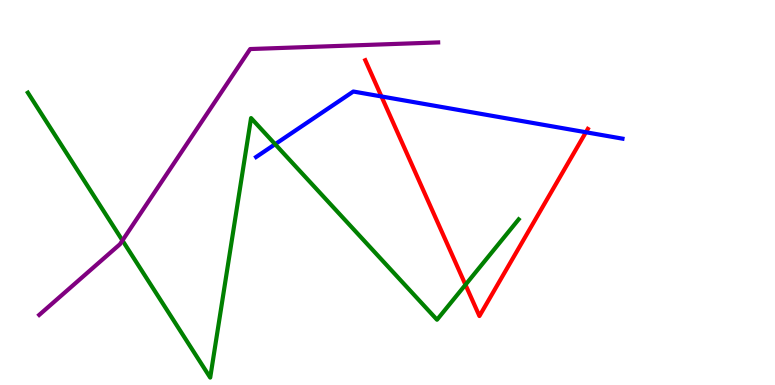[{'lines': ['blue', 'red'], 'intersections': [{'x': 4.92, 'y': 7.49}, {'x': 7.56, 'y': 6.56}]}, {'lines': ['green', 'red'], 'intersections': [{'x': 6.01, 'y': 2.6}]}, {'lines': ['purple', 'red'], 'intersections': []}, {'lines': ['blue', 'green'], 'intersections': [{'x': 3.55, 'y': 6.25}]}, {'lines': ['blue', 'purple'], 'intersections': []}, {'lines': ['green', 'purple'], 'intersections': [{'x': 1.58, 'y': 3.75}]}]